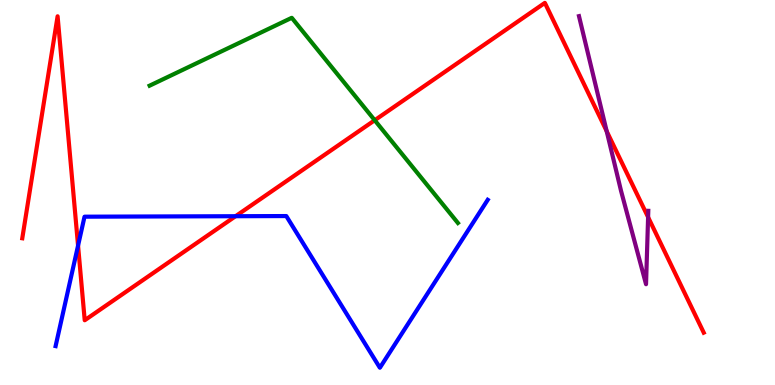[{'lines': ['blue', 'red'], 'intersections': [{'x': 1.01, 'y': 3.62}, {'x': 3.04, 'y': 4.38}]}, {'lines': ['green', 'red'], 'intersections': [{'x': 4.83, 'y': 6.88}]}, {'lines': ['purple', 'red'], 'intersections': [{'x': 7.83, 'y': 6.59}, {'x': 8.36, 'y': 4.36}]}, {'lines': ['blue', 'green'], 'intersections': []}, {'lines': ['blue', 'purple'], 'intersections': []}, {'lines': ['green', 'purple'], 'intersections': []}]